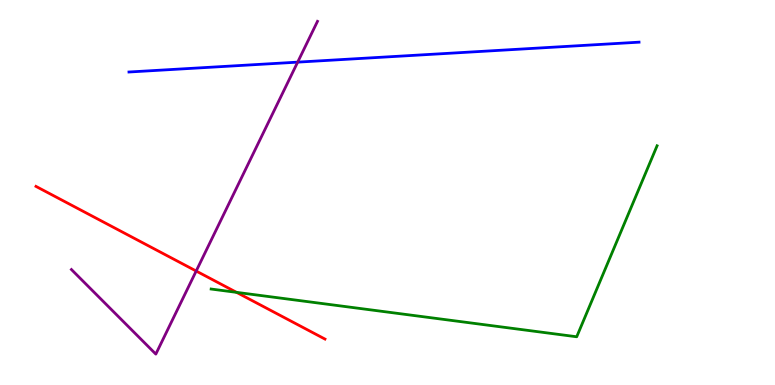[{'lines': ['blue', 'red'], 'intersections': []}, {'lines': ['green', 'red'], 'intersections': [{'x': 3.05, 'y': 2.41}]}, {'lines': ['purple', 'red'], 'intersections': [{'x': 2.53, 'y': 2.96}]}, {'lines': ['blue', 'green'], 'intersections': []}, {'lines': ['blue', 'purple'], 'intersections': [{'x': 3.84, 'y': 8.39}]}, {'lines': ['green', 'purple'], 'intersections': []}]